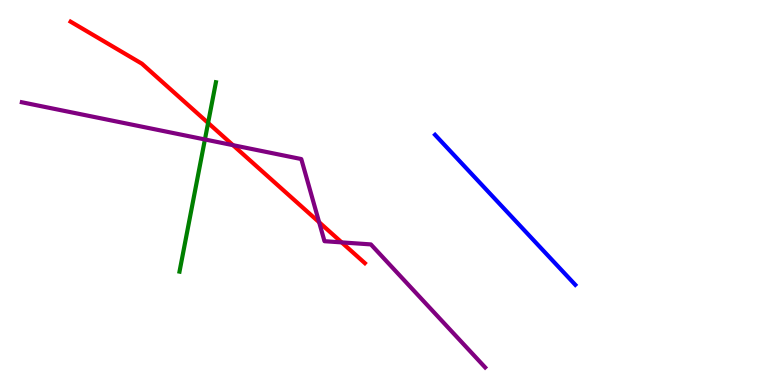[{'lines': ['blue', 'red'], 'intersections': []}, {'lines': ['green', 'red'], 'intersections': [{'x': 2.69, 'y': 6.81}]}, {'lines': ['purple', 'red'], 'intersections': [{'x': 3.01, 'y': 6.23}, {'x': 4.12, 'y': 4.23}, {'x': 4.41, 'y': 3.7}]}, {'lines': ['blue', 'green'], 'intersections': []}, {'lines': ['blue', 'purple'], 'intersections': []}, {'lines': ['green', 'purple'], 'intersections': [{'x': 2.64, 'y': 6.38}]}]